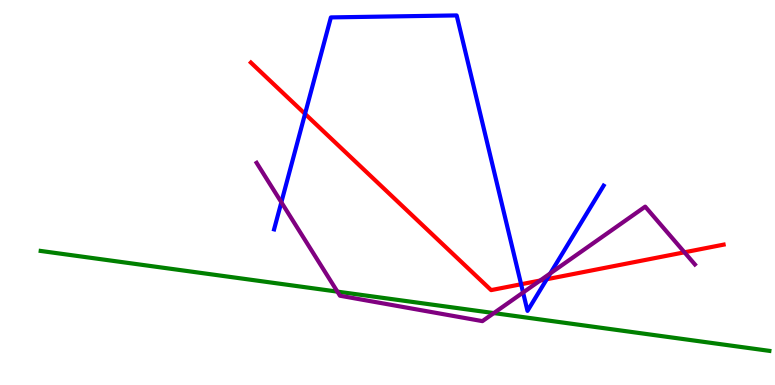[{'lines': ['blue', 'red'], 'intersections': [{'x': 3.94, 'y': 7.04}, {'x': 6.72, 'y': 2.62}, {'x': 7.05, 'y': 2.75}]}, {'lines': ['green', 'red'], 'intersections': []}, {'lines': ['purple', 'red'], 'intersections': [{'x': 6.97, 'y': 2.71}, {'x': 8.83, 'y': 3.45}]}, {'lines': ['blue', 'green'], 'intersections': []}, {'lines': ['blue', 'purple'], 'intersections': [{'x': 3.63, 'y': 4.75}, {'x': 6.75, 'y': 2.4}, {'x': 7.1, 'y': 2.9}]}, {'lines': ['green', 'purple'], 'intersections': [{'x': 4.35, 'y': 2.43}, {'x': 6.37, 'y': 1.87}]}]